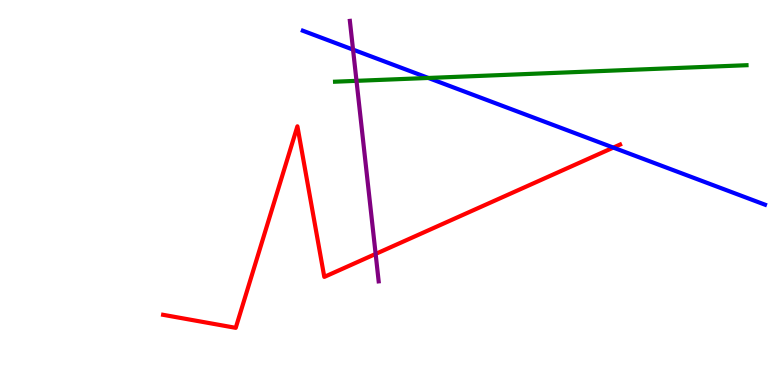[{'lines': ['blue', 'red'], 'intersections': [{'x': 7.91, 'y': 6.17}]}, {'lines': ['green', 'red'], 'intersections': []}, {'lines': ['purple', 'red'], 'intersections': [{'x': 4.85, 'y': 3.4}]}, {'lines': ['blue', 'green'], 'intersections': [{'x': 5.53, 'y': 7.98}]}, {'lines': ['blue', 'purple'], 'intersections': [{'x': 4.56, 'y': 8.71}]}, {'lines': ['green', 'purple'], 'intersections': [{'x': 4.6, 'y': 7.9}]}]